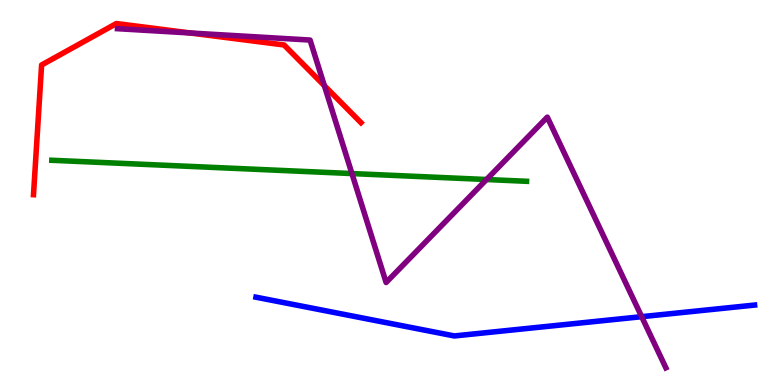[{'lines': ['blue', 'red'], 'intersections': []}, {'lines': ['green', 'red'], 'intersections': []}, {'lines': ['purple', 'red'], 'intersections': [{'x': 2.46, 'y': 9.14}, {'x': 4.19, 'y': 7.78}]}, {'lines': ['blue', 'green'], 'intersections': []}, {'lines': ['blue', 'purple'], 'intersections': [{'x': 8.28, 'y': 1.77}]}, {'lines': ['green', 'purple'], 'intersections': [{'x': 4.54, 'y': 5.49}, {'x': 6.28, 'y': 5.34}]}]